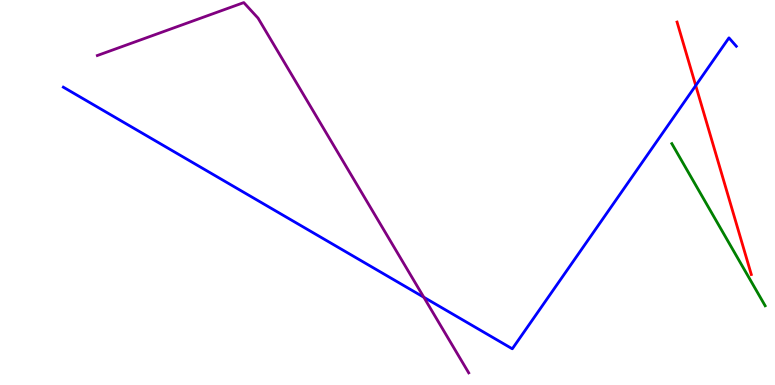[{'lines': ['blue', 'red'], 'intersections': [{'x': 8.98, 'y': 7.78}]}, {'lines': ['green', 'red'], 'intersections': []}, {'lines': ['purple', 'red'], 'intersections': []}, {'lines': ['blue', 'green'], 'intersections': []}, {'lines': ['blue', 'purple'], 'intersections': [{'x': 5.47, 'y': 2.28}]}, {'lines': ['green', 'purple'], 'intersections': []}]